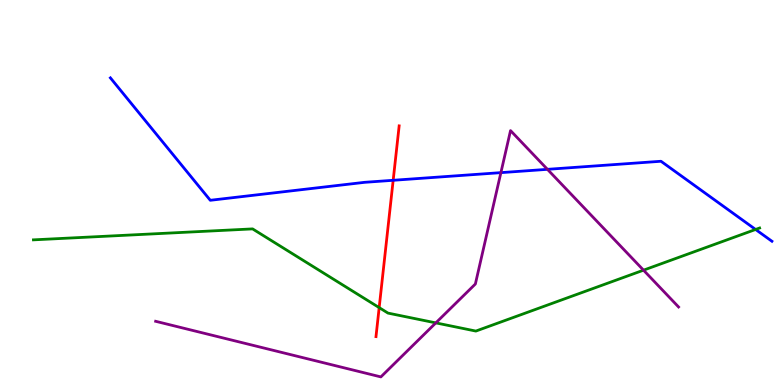[{'lines': ['blue', 'red'], 'intersections': [{'x': 5.07, 'y': 5.32}]}, {'lines': ['green', 'red'], 'intersections': [{'x': 4.89, 'y': 2.01}]}, {'lines': ['purple', 'red'], 'intersections': []}, {'lines': ['blue', 'green'], 'intersections': [{'x': 9.75, 'y': 4.04}]}, {'lines': ['blue', 'purple'], 'intersections': [{'x': 6.46, 'y': 5.52}, {'x': 7.06, 'y': 5.6}]}, {'lines': ['green', 'purple'], 'intersections': [{'x': 5.62, 'y': 1.61}, {'x': 8.3, 'y': 2.98}]}]